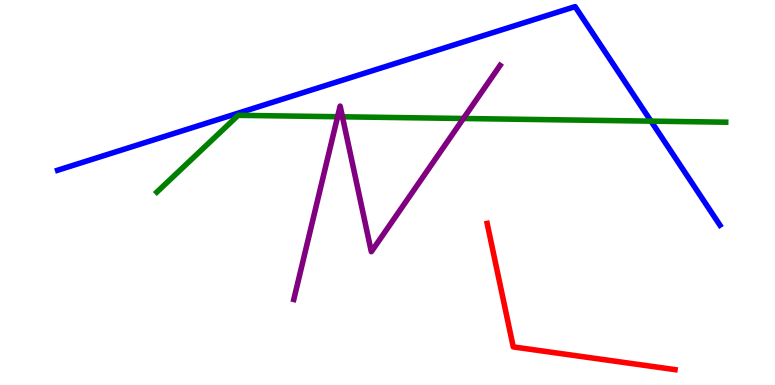[{'lines': ['blue', 'red'], 'intersections': []}, {'lines': ['green', 'red'], 'intersections': []}, {'lines': ['purple', 'red'], 'intersections': []}, {'lines': ['blue', 'green'], 'intersections': [{'x': 8.4, 'y': 6.85}]}, {'lines': ['blue', 'purple'], 'intersections': []}, {'lines': ['green', 'purple'], 'intersections': [{'x': 4.36, 'y': 6.97}, {'x': 4.42, 'y': 6.97}, {'x': 5.98, 'y': 6.92}]}]